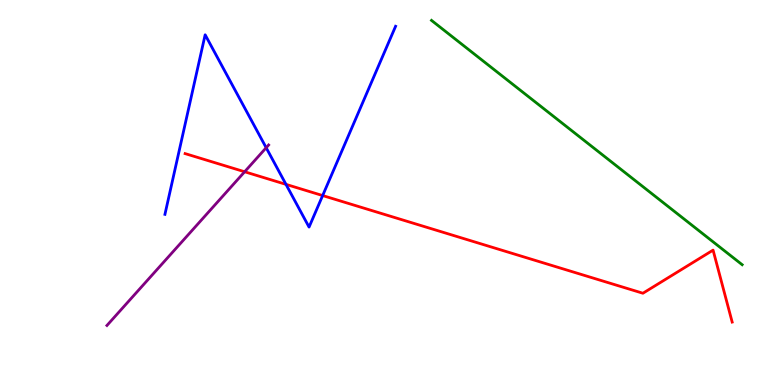[{'lines': ['blue', 'red'], 'intersections': [{'x': 3.69, 'y': 5.21}, {'x': 4.16, 'y': 4.92}]}, {'lines': ['green', 'red'], 'intersections': []}, {'lines': ['purple', 'red'], 'intersections': [{'x': 3.16, 'y': 5.54}]}, {'lines': ['blue', 'green'], 'intersections': []}, {'lines': ['blue', 'purple'], 'intersections': [{'x': 3.43, 'y': 6.16}]}, {'lines': ['green', 'purple'], 'intersections': []}]